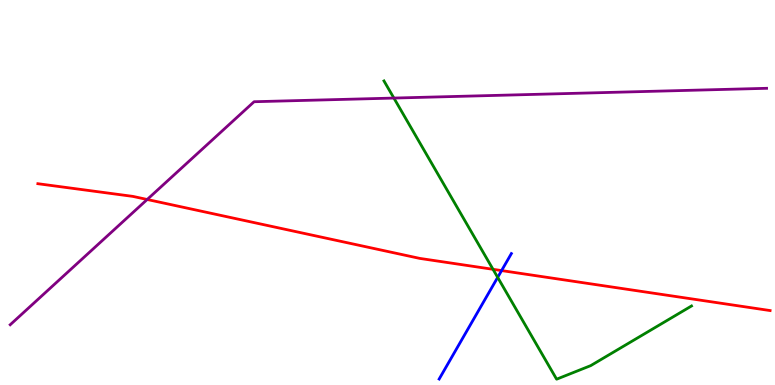[{'lines': ['blue', 'red'], 'intersections': [{'x': 6.47, 'y': 2.97}]}, {'lines': ['green', 'red'], 'intersections': [{'x': 6.36, 'y': 3.01}]}, {'lines': ['purple', 'red'], 'intersections': [{'x': 1.9, 'y': 4.82}]}, {'lines': ['blue', 'green'], 'intersections': [{'x': 6.42, 'y': 2.8}]}, {'lines': ['blue', 'purple'], 'intersections': []}, {'lines': ['green', 'purple'], 'intersections': [{'x': 5.08, 'y': 7.45}]}]